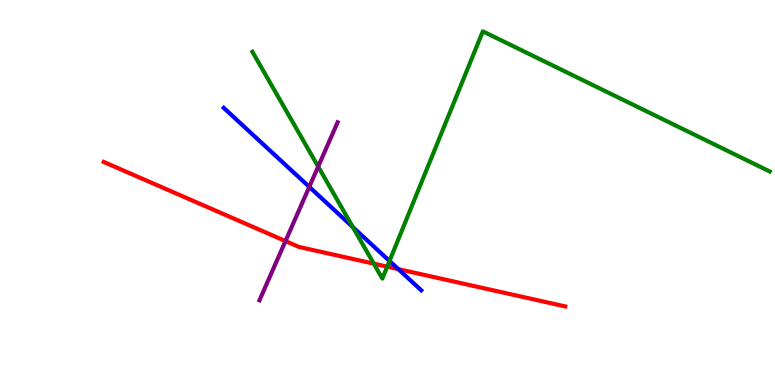[{'lines': ['blue', 'red'], 'intersections': [{'x': 5.14, 'y': 3.01}]}, {'lines': ['green', 'red'], 'intersections': [{'x': 4.82, 'y': 3.15}, {'x': 5.0, 'y': 3.07}]}, {'lines': ['purple', 'red'], 'intersections': [{'x': 3.68, 'y': 3.74}]}, {'lines': ['blue', 'green'], 'intersections': [{'x': 4.55, 'y': 4.1}, {'x': 5.03, 'y': 3.22}]}, {'lines': ['blue', 'purple'], 'intersections': [{'x': 3.99, 'y': 5.15}]}, {'lines': ['green', 'purple'], 'intersections': [{'x': 4.11, 'y': 5.67}]}]